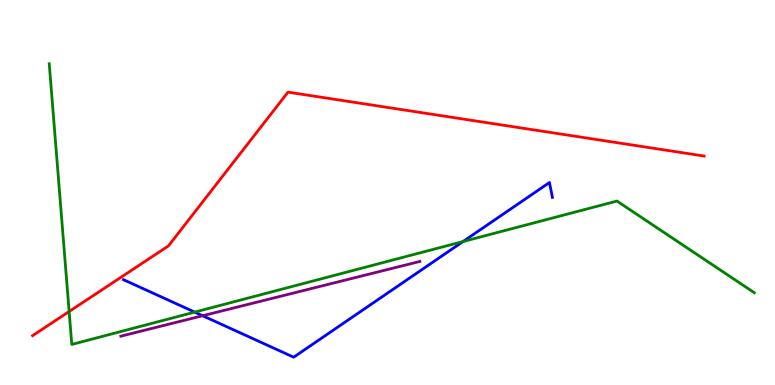[{'lines': ['blue', 'red'], 'intersections': []}, {'lines': ['green', 'red'], 'intersections': [{'x': 0.892, 'y': 1.91}]}, {'lines': ['purple', 'red'], 'intersections': []}, {'lines': ['blue', 'green'], 'intersections': [{'x': 2.51, 'y': 1.89}, {'x': 5.97, 'y': 3.73}]}, {'lines': ['blue', 'purple'], 'intersections': [{'x': 2.61, 'y': 1.8}]}, {'lines': ['green', 'purple'], 'intersections': []}]